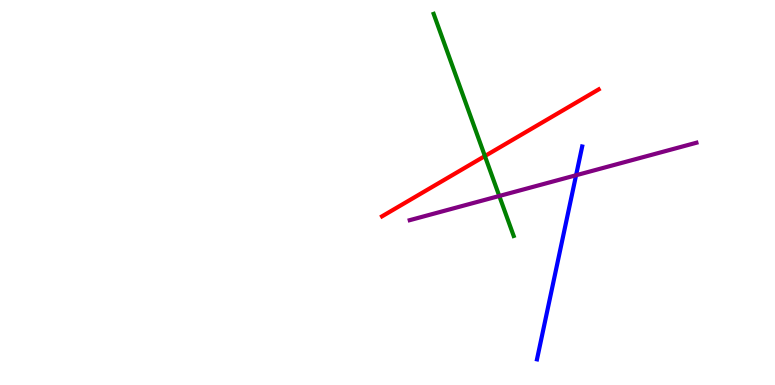[{'lines': ['blue', 'red'], 'intersections': []}, {'lines': ['green', 'red'], 'intersections': [{'x': 6.26, 'y': 5.95}]}, {'lines': ['purple', 'red'], 'intersections': []}, {'lines': ['blue', 'green'], 'intersections': []}, {'lines': ['blue', 'purple'], 'intersections': [{'x': 7.43, 'y': 5.45}]}, {'lines': ['green', 'purple'], 'intersections': [{'x': 6.44, 'y': 4.91}]}]